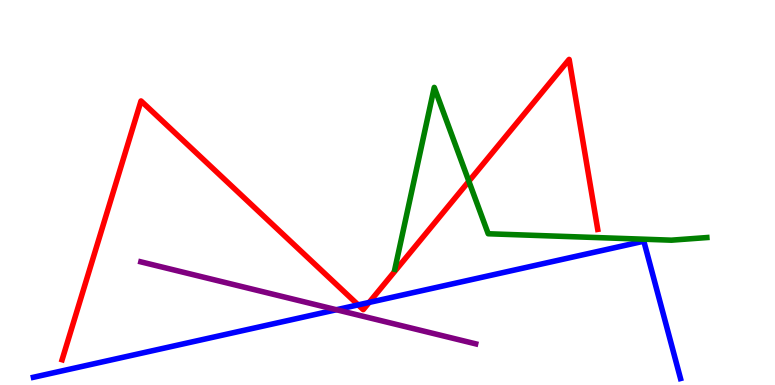[{'lines': ['blue', 'red'], 'intersections': [{'x': 4.62, 'y': 2.08}, {'x': 4.76, 'y': 2.14}]}, {'lines': ['green', 'red'], 'intersections': [{'x': 6.05, 'y': 5.29}]}, {'lines': ['purple', 'red'], 'intersections': []}, {'lines': ['blue', 'green'], 'intersections': []}, {'lines': ['blue', 'purple'], 'intersections': [{'x': 4.34, 'y': 1.95}]}, {'lines': ['green', 'purple'], 'intersections': []}]